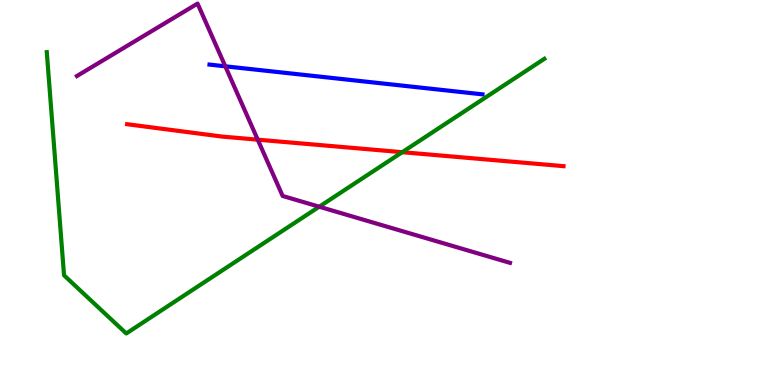[{'lines': ['blue', 'red'], 'intersections': []}, {'lines': ['green', 'red'], 'intersections': [{'x': 5.19, 'y': 6.05}]}, {'lines': ['purple', 'red'], 'intersections': [{'x': 3.33, 'y': 6.37}]}, {'lines': ['blue', 'green'], 'intersections': []}, {'lines': ['blue', 'purple'], 'intersections': [{'x': 2.91, 'y': 8.28}]}, {'lines': ['green', 'purple'], 'intersections': [{'x': 4.12, 'y': 4.63}]}]